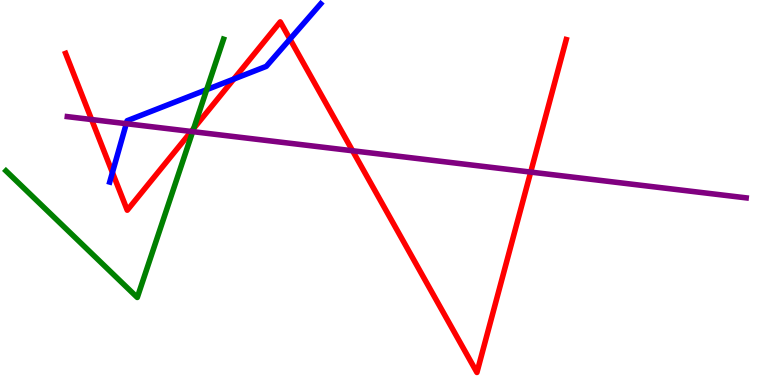[{'lines': ['blue', 'red'], 'intersections': [{'x': 1.45, 'y': 5.52}, {'x': 3.02, 'y': 7.95}, {'x': 3.74, 'y': 8.98}]}, {'lines': ['green', 'red'], 'intersections': [{'x': 2.5, 'y': 6.67}]}, {'lines': ['purple', 'red'], 'intersections': [{'x': 1.18, 'y': 6.9}, {'x': 2.47, 'y': 6.59}, {'x': 4.55, 'y': 6.08}, {'x': 6.85, 'y': 5.53}]}, {'lines': ['blue', 'green'], 'intersections': [{'x': 2.67, 'y': 7.67}]}, {'lines': ['blue', 'purple'], 'intersections': [{'x': 1.63, 'y': 6.79}]}, {'lines': ['green', 'purple'], 'intersections': [{'x': 2.49, 'y': 6.58}]}]